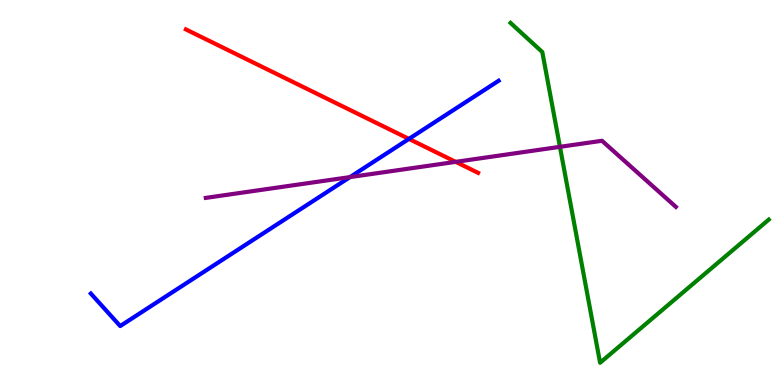[{'lines': ['blue', 'red'], 'intersections': [{'x': 5.28, 'y': 6.39}]}, {'lines': ['green', 'red'], 'intersections': []}, {'lines': ['purple', 'red'], 'intersections': [{'x': 5.88, 'y': 5.8}]}, {'lines': ['blue', 'green'], 'intersections': []}, {'lines': ['blue', 'purple'], 'intersections': [{'x': 4.52, 'y': 5.4}]}, {'lines': ['green', 'purple'], 'intersections': [{'x': 7.22, 'y': 6.19}]}]